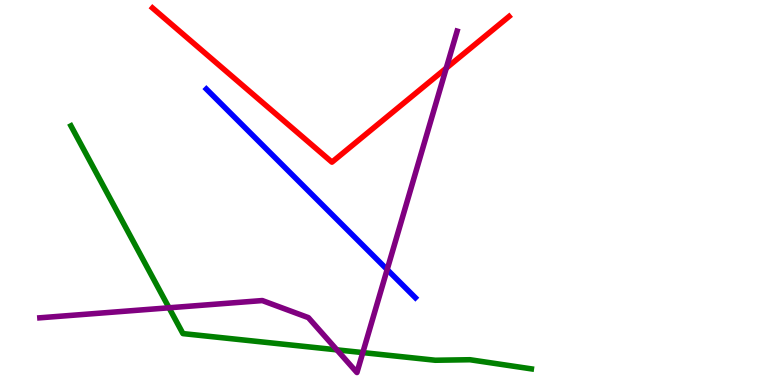[{'lines': ['blue', 'red'], 'intersections': []}, {'lines': ['green', 'red'], 'intersections': []}, {'lines': ['purple', 'red'], 'intersections': [{'x': 5.76, 'y': 8.23}]}, {'lines': ['blue', 'green'], 'intersections': []}, {'lines': ['blue', 'purple'], 'intersections': [{'x': 5.0, 'y': 3.0}]}, {'lines': ['green', 'purple'], 'intersections': [{'x': 2.18, 'y': 2.01}, {'x': 4.35, 'y': 0.913}, {'x': 4.68, 'y': 0.842}]}]